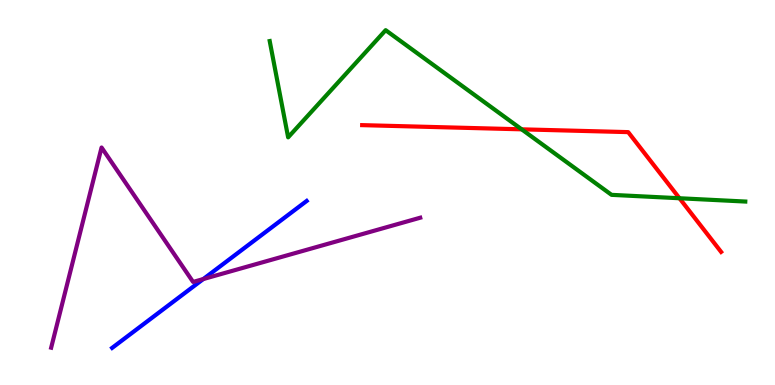[{'lines': ['blue', 'red'], 'intersections': []}, {'lines': ['green', 'red'], 'intersections': [{'x': 6.73, 'y': 6.64}, {'x': 8.77, 'y': 4.85}]}, {'lines': ['purple', 'red'], 'intersections': []}, {'lines': ['blue', 'green'], 'intersections': []}, {'lines': ['blue', 'purple'], 'intersections': [{'x': 2.62, 'y': 2.75}]}, {'lines': ['green', 'purple'], 'intersections': []}]